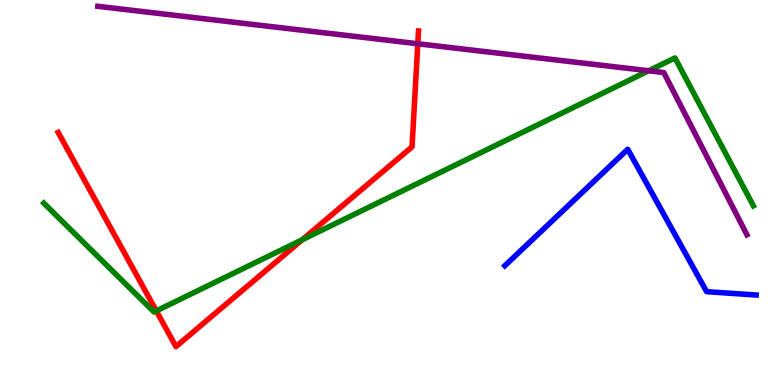[{'lines': ['blue', 'red'], 'intersections': []}, {'lines': ['green', 'red'], 'intersections': [{'x': 2.02, 'y': 1.92}, {'x': 3.9, 'y': 3.77}]}, {'lines': ['purple', 'red'], 'intersections': [{'x': 5.39, 'y': 8.86}]}, {'lines': ['blue', 'green'], 'intersections': []}, {'lines': ['blue', 'purple'], 'intersections': []}, {'lines': ['green', 'purple'], 'intersections': [{'x': 8.37, 'y': 8.16}]}]